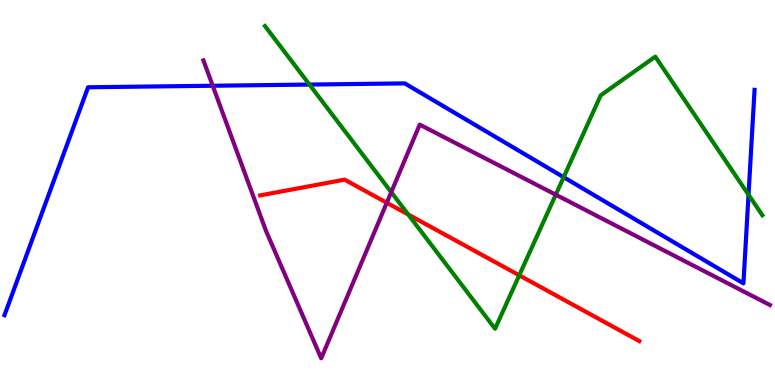[{'lines': ['blue', 'red'], 'intersections': []}, {'lines': ['green', 'red'], 'intersections': [{'x': 5.27, 'y': 4.43}, {'x': 6.7, 'y': 2.85}]}, {'lines': ['purple', 'red'], 'intersections': [{'x': 4.99, 'y': 4.73}]}, {'lines': ['blue', 'green'], 'intersections': [{'x': 3.99, 'y': 7.8}, {'x': 7.27, 'y': 5.4}, {'x': 9.66, 'y': 4.94}]}, {'lines': ['blue', 'purple'], 'intersections': [{'x': 2.74, 'y': 7.77}]}, {'lines': ['green', 'purple'], 'intersections': [{'x': 5.05, 'y': 5.01}, {'x': 7.17, 'y': 4.94}]}]